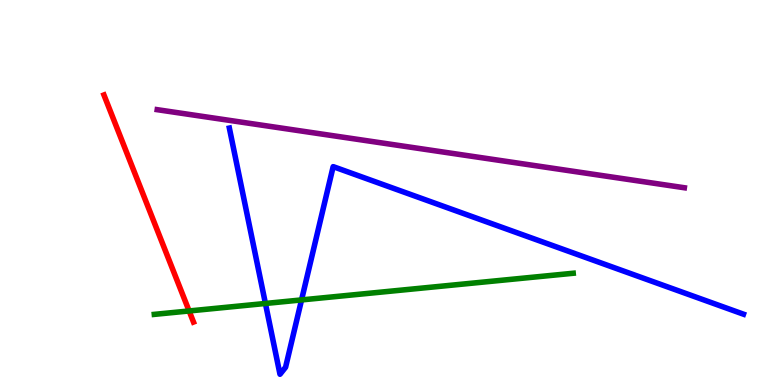[{'lines': ['blue', 'red'], 'intersections': []}, {'lines': ['green', 'red'], 'intersections': [{'x': 2.44, 'y': 1.92}]}, {'lines': ['purple', 'red'], 'intersections': []}, {'lines': ['blue', 'green'], 'intersections': [{'x': 3.42, 'y': 2.12}, {'x': 3.89, 'y': 2.21}]}, {'lines': ['blue', 'purple'], 'intersections': []}, {'lines': ['green', 'purple'], 'intersections': []}]